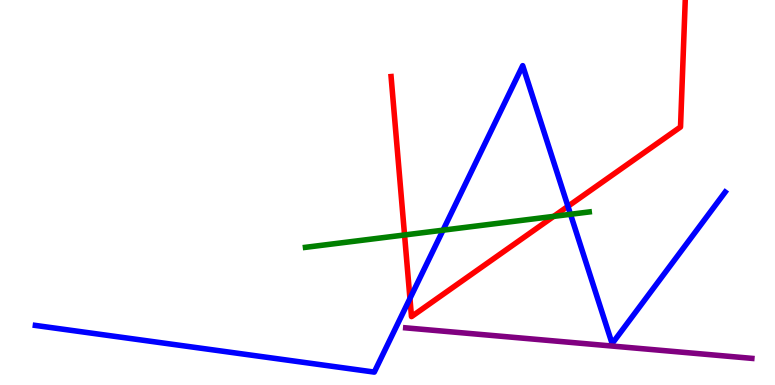[{'lines': ['blue', 'red'], 'intersections': [{'x': 5.29, 'y': 2.25}, {'x': 7.33, 'y': 4.64}]}, {'lines': ['green', 'red'], 'intersections': [{'x': 5.22, 'y': 3.9}, {'x': 7.14, 'y': 4.38}]}, {'lines': ['purple', 'red'], 'intersections': []}, {'lines': ['blue', 'green'], 'intersections': [{'x': 5.72, 'y': 4.02}, {'x': 7.36, 'y': 4.43}]}, {'lines': ['blue', 'purple'], 'intersections': []}, {'lines': ['green', 'purple'], 'intersections': []}]